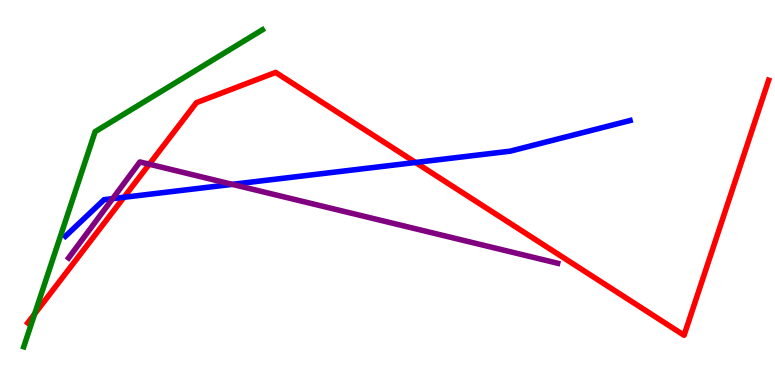[{'lines': ['blue', 'red'], 'intersections': [{'x': 1.6, 'y': 4.88}, {'x': 5.36, 'y': 5.78}]}, {'lines': ['green', 'red'], 'intersections': [{'x': 0.447, 'y': 1.85}]}, {'lines': ['purple', 'red'], 'intersections': [{'x': 1.93, 'y': 5.73}]}, {'lines': ['blue', 'green'], 'intersections': []}, {'lines': ['blue', 'purple'], 'intersections': [{'x': 1.45, 'y': 4.84}, {'x': 3.0, 'y': 5.21}]}, {'lines': ['green', 'purple'], 'intersections': []}]